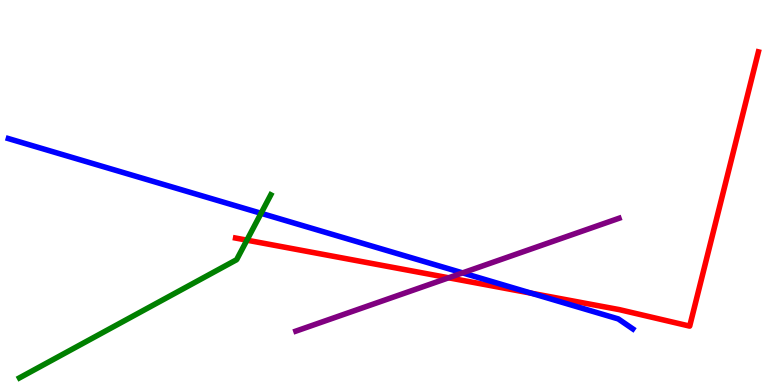[{'lines': ['blue', 'red'], 'intersections': [{'x': 6.86, 'y': 2.38}]}, {'lines': ['green', 'red'], 'intersections': [{'x': 3.19, 'y': 3.76}]}, {'lines': ['purple', 'red'], 'intersections': [{'x': 5.79, 'y': 2.78}]}, {'lines': ['blue', 'green'], 'intersections': [{'x': 3.37, 'y': 4.46}]}, {'lines': ['blue', 'purple'], 'intersections': [{'x': 5.97, 'y': 2.91}]}, {'lines': ['green', 'purple'], 'intersections': []}]